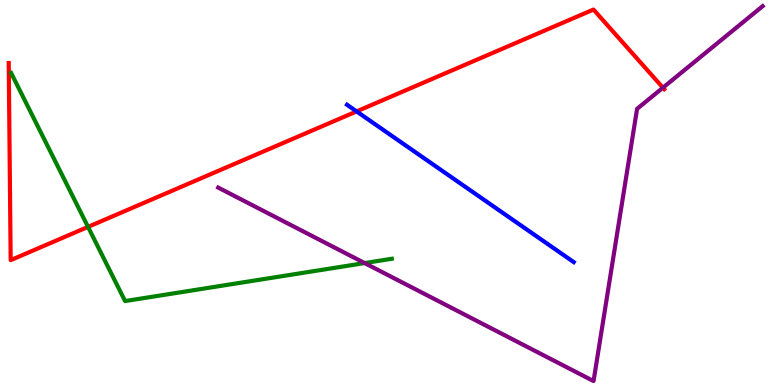[{'lines': ['blue', 'red'], 'intersections': [{'x': 4.6, 'y': 7.11}]}, {'lines': ['green', 'red'], 'intersections': [{'x': 1.14, 'y': 4.11}]}, {'lines': ['purple', 'red'], 'intersections': [{'x': 8.55, 'y': 7.72}]}, {'lines': ['blue', 'green'], 'intersections': []}, {'lines': ['blue', 'purple'], 'intersections': []}, {'lines': ['green', 'purple'], 'intersections': [{'x': 4.71, 'y': 3.17}]}]